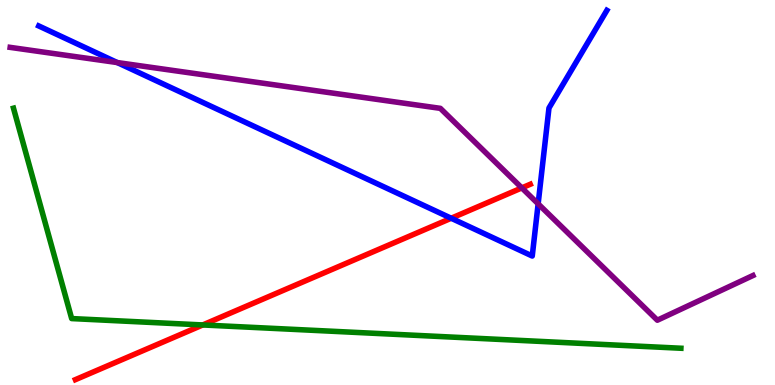[{'lines': ['blue', 'red'], 'intersections': [{'x': 5.82, 'y': 4.33}]}, {'lines': ['green', 'red'], 'intersections': [{'x': 2.62, 'y': 1.56}]}, {'lines': ['purple', 'red'], 'intersections': [{'x': 6.73, 'y': 5.12}]}, {'lines': ['blue', 'green'], 'intersections': []}, {'lines': ['blue', 'purple'], 'intersections': [{'x': 1.51, 'y': 8.38}, {'x': 6.94, 'y': 4.71}]}, {'lines': ['green', 'purple'], 'intersections': []}]